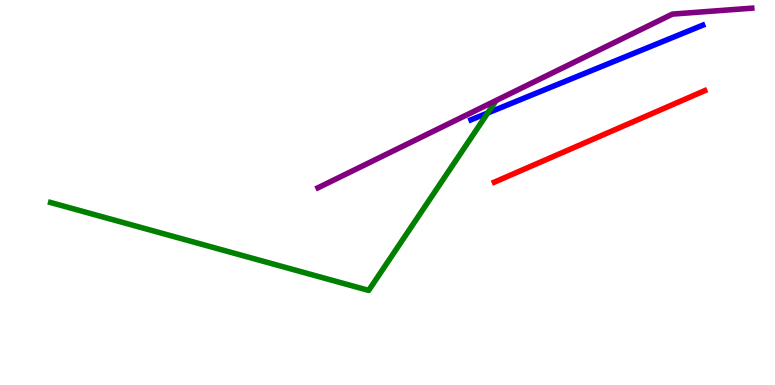[{'lines': ['blue', 'red'], 'intersections': []}, {'lines': ['green', 'red'], 'intersections': []}, {'lines': ['purple', 'red'], 'intersections': []}, {'lines': ['blue', 'green'], 'intersections': [{'x': 6.29, 'y': 7.07}]}, {'lines': ['blue', 'purple'], 'intersections': []}, {'lines': ['green', 'purple'], 'intersections': []}]